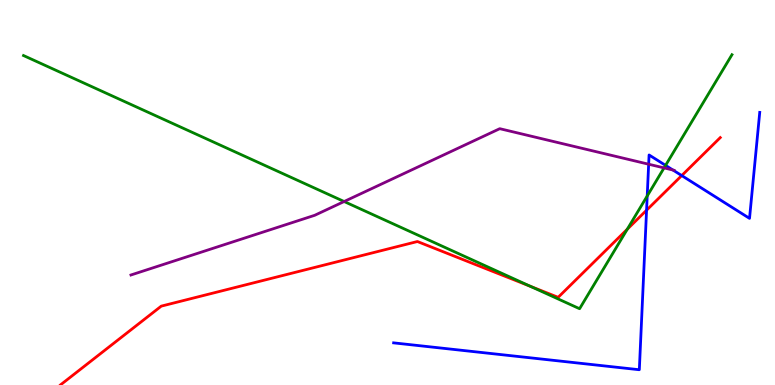[{'lines': ['blue', 'red'], 'intersections': [{'x': 8.34, 'y': 4.54}, {'x': 8.8, 'y': 5.44}]}, {'lines': ['green', 'red'], 'intersections': [{'x': 6.84, 'y': 2.56}, {'x': 8.09, 'y': 4.05}]}, {'lines': ['purple', 'red'], 'intersections': []}, {'lines': ['blue', 'green'], 'intersections': [{'x': 8.35, 'y': 4.91}, {'x': 8.59, 'y': 5.7}]}, {'lines': ['blue', 'purple'], 'intersections': [{'x': 8.37, 'y': 5.73}, {'x': 8.68, 'y': 5.58}]}, {'lines': ['green', 'purple'], 'intersections': [{'x': 4.44, 'y': 4.77}, {'x': 8.57, 'y': 5.64}]}]